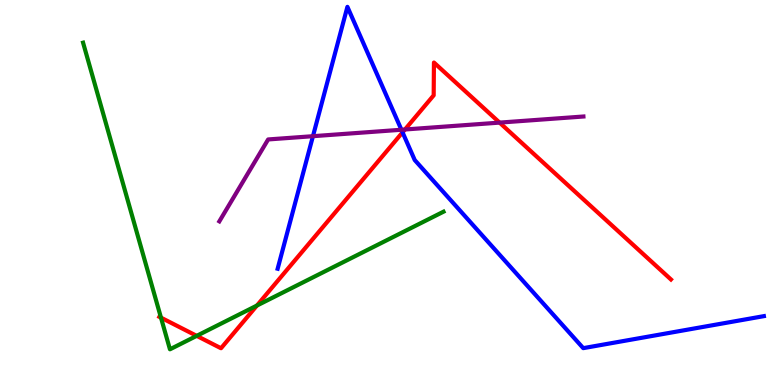[{'lines': ['blue', 'red'], 'intersections': [{'x': 5.19, 'y': 6.56}]}, {'lines': ['green', 'red'], 'intersections': [{'x': 2.08, 'y': 1.75}, {'x': 2.54, 'y': 1.28}, {'x': 3.31, 'y': 2.06}]}, {'lines': ['purple', 'red'], 'intersections': [{'x': 5.23, 'y': 6.64}, {'x': 6.45, 'y': 6.82}]}, {'lines': ['blue', 'green'], 'intersections': []}, {'lines': ['blue', 'purple'], 'intersections': [{'x': 4.04, 'y': 6.46}, {'x': 5.18, 'y': 6.63}]}, {'lines': ['green', 'purple'], 'intersections': []}]